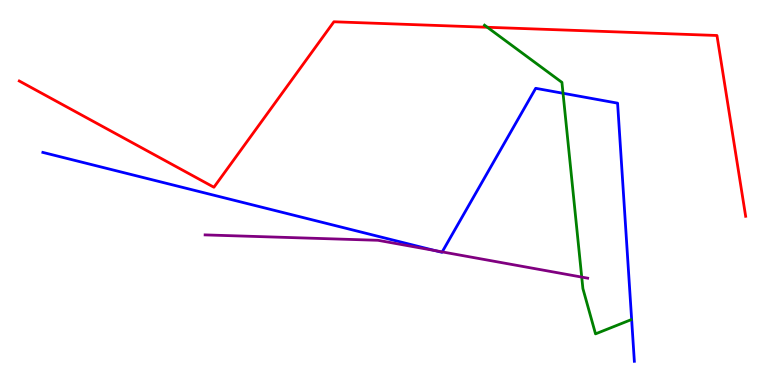[{'lines': ['blue', 'red'], 'intersections': []}, {'lines': ['green', 'red'], 'intersections': [{'x': 6.29, 'y': 9.29}]}, {'lines': ['purple', 'red'], 'intersections': []}, {'lines': ['blue', 'green'], 'intersections': [{'x': 7.26, 'y': 7.58}]}, {'lines': ['blue', 'purple'], 'intersections': [{'x': 5.62, 'y': 3.49}, {'x': 5.71, 'y': 3.46}]}, {'lines': ['green', 'purple'], 'intersections': [{'x': 7.51, 'y': 2.8}]}]